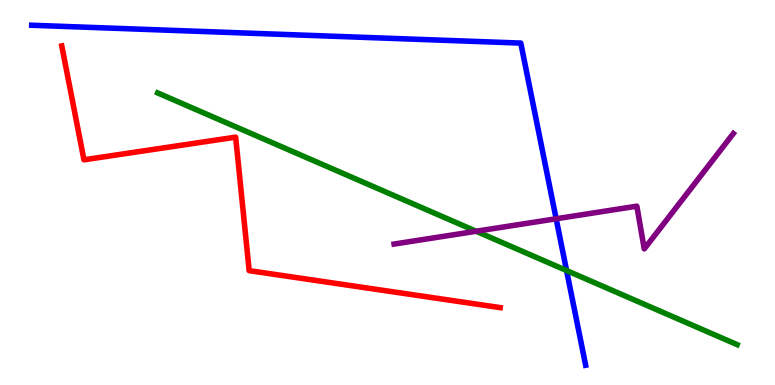[{'lines': ['blue', 'red'], 'intersections': []}, {'lines': ['green', 'red'], 'intersections': []}, {'lines': ['purple', 'red'], 'intersections': []}, {'lines': ['blue', 'green'], 'intersections': [{'x': 7.31, 'y': 2.97}]}, {'lines': ['blue', 'purple'], 'intersections': [{'x': 7.18, 'y': 4.32}]}, {'lines': ['green', 'purple'], 'intersections': [{'x': 6.14, 'y': 3.99}]}]